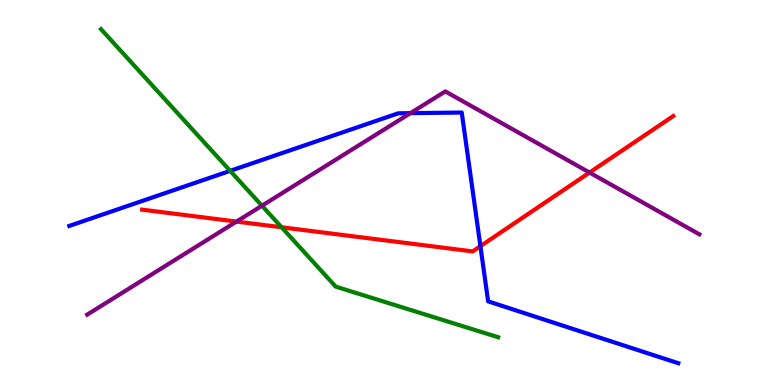[{'lines': ['blue', 'red'], 'intersections': [{'x': 6.2, 'y': 3.61}]}, {'lines': ['green', 'red'], 'intersections': [{'x': 3.63, 'y': 4.1}]}, {'lines': ['purple', 'red'], 'intersections': [{'x': 3.05, 'y': 4.24}, {'x': 7.61, 'y': 5.52}]}, {'lines': ['blue', 'green'], 'intersections': [{'x': 2.97, 'y': 5.56}]}, {'lines': ['blue', 'purple'], 'intersections': [{'x': 5.3, 'y': 7.06}]}, {'lines': ['green', 'purple'], 'intersections': [{'x': 3.38, 'y': 4.66}]}]